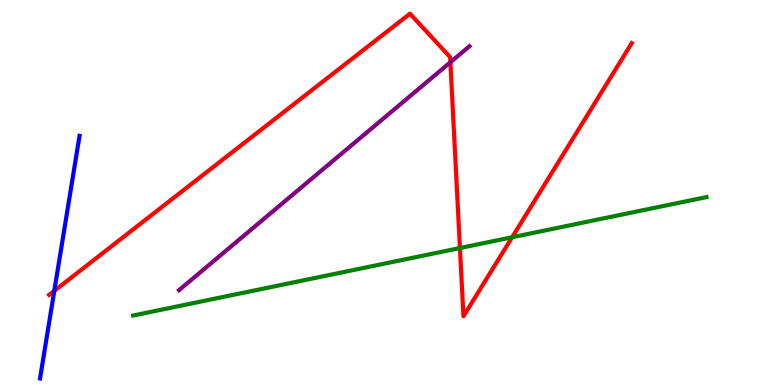[{'lines': ['blue', 'red'], 'intersections': [{'x': 0.701, 'y': 2.45}]}, {'lines': ['green', 'red'], 'intersections': [{'x': 5.93, 'y': 3.56}, {'x': 6.61, 'y': 3.84}]}, {'lines': ['purple', 'red'], 'intersections': [{'x': 5.81, 'y': 8.38}]}, {'lines': ['blue', 'green'], 'intersections': []}, {'lines': ['blue', 'purple'], 'intersections': []}, {'lines': ['green', 'purple'], 'intersections': []}]